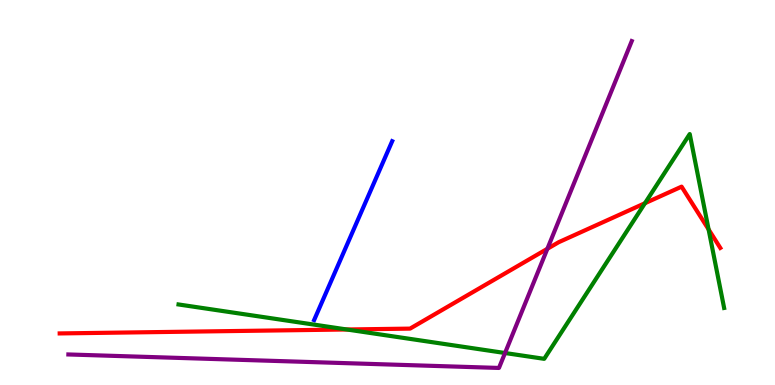[{'lines': ['blue', 'red'], 'intersections': []}, {'lines': ['green', 'red'], 'intersections': [{'x': 4.48, 'y': 1.44}, {'x': 8.32, 'y': 4.72}, {'x': 9.14, 'y': 4.04}]}, {'lines': ['purple', 'red'], 'intersections': [{'x': 7.06, 'y': 3.54}]}, {'lines': ['blue', 'green'], 'intersections': []}, {'lines': ['blue', 'purple'], 'intersections': []}, {'lines': ['green', 'purple'], 'intersections': [{'x': 6.52, 'y': 0.831}]}]